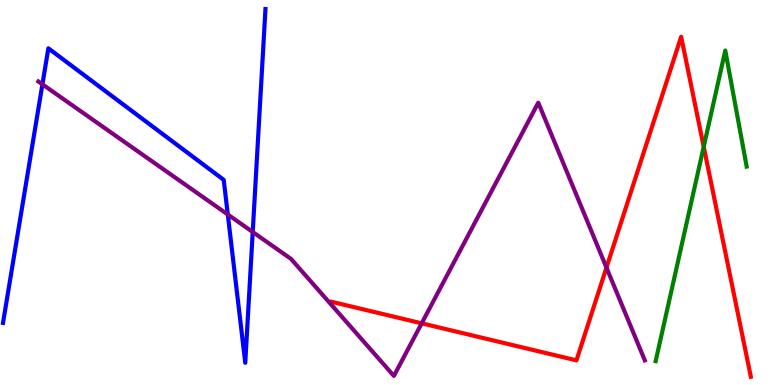[{'lines': ['blue', 'red'], 'intersections': []}, {'lines': ['green', 'red'], 'intersections': [{'x': 9.08, 'y': 6.19}]}, {'lines': ['purple', 'red'], 'intersections': [{'x': 5.44, 'y': 1.6}, {'x': 7.83, 'y': 3.05}]}, {'lines': ['blue', 'green'], 'intersections': []}, {'lines': ['blue', 'purple'], 'intersections': [{'x': 0.547, 'y': 7.81}, {'x': 2.94, 'y': 4.43}, {'x': 3.26, 'y': 3.97}]}, {'lines': ['green', 'purple'], 'intersections': []}]